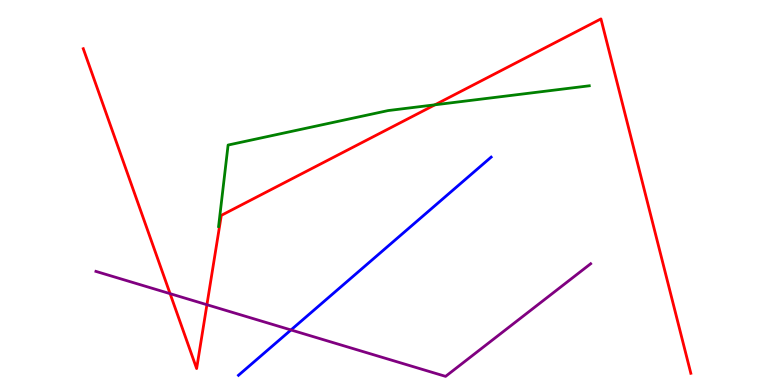[{'lines': ['blue', 'red'], 'intersections': []}, {'lines': ['green', 'red'], 'intersections': [{'x': 5.61, 'y': 7.28}]}, {'lines': ['purple', 'red'], 'intersections': [{'x': 2.19, 'y': 2.37}, {'x': 2.67, 'y': 2.09}]}, {'lines': ['blue', 'green'], 'intersections': []}, {'lines': ['blue', 'purple'], 'intersections': [{'x': 3.75, 'y': 1.43}]}, {'lines': ['green', 'purple'], 'intersections': []}]